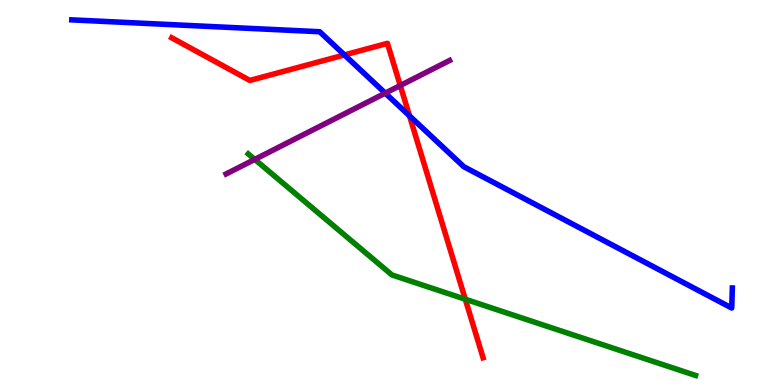[{'lines': ['blue', 'red'], 'intersections': [{'x': 4.44, 'y': 8.57}, {'x': 5.28, 'y': 6.99}]}, {'lines': ['green', 'red'], 'intersections': [{'x': 6.0, 'y': 2.23}]}, {'lines': ['purple', 'red'], 'intersections': [{'x': 5.16, 'y': 7.78}]}, {'lines': ['blue', 'green'], 'intersections': []}, {'lines': ['blue', 'purple'], 'intersections': [{'x': 4.97, 'y': 7.58}]}, {'lines': ['green', 'purple'], 'intersections': [{'x': 3.29, 'y': 5.86}]}]